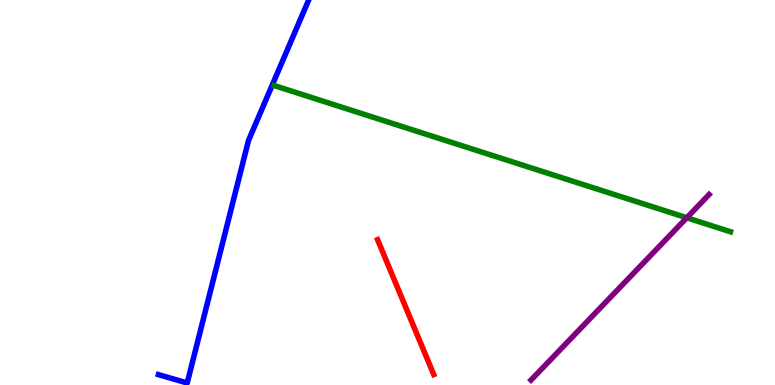[{'lines': ['blue', 'red'], 'intersections': []}, {'lines': ['green', 'red'], 'intersections': []}, {'lines': ['purple', 'red'], 'intersections': []}, {'lines': ['blue', 'green'], 'intersections': []}, {'lines': ['blue', 'purple'], 'intersections': []}, {'lines': ['green', 'purple'], 'intersections': [{'x': 8.86, 'y': 4.34}]}]